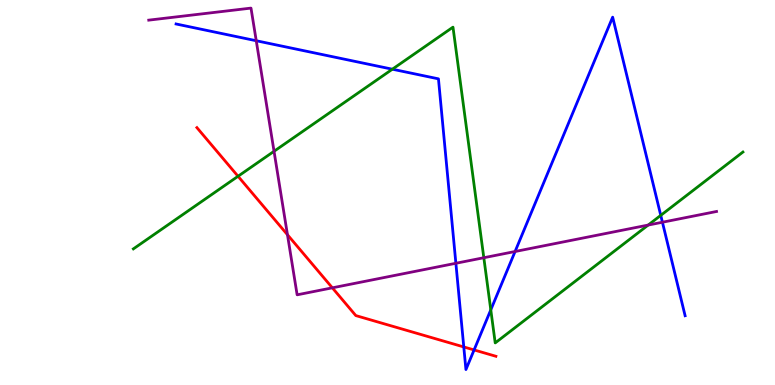[{'lines': ['blue', 'red'], 'intersections': [{'x': 5.98, 'y': 0.988}, {'x': 6.12, 'y': 0.911}]}, {'lines': ['green', 'red'], 'intersections': [{'x': 3.07, 'y': 5.42}]}, {'lines': ['purple', 'red'], 'intersections': [{'x': 3.71, 'y': 3.9}, {'x': 4.29, 'y': 2.52}]}, {'lines': ['blue', 'green'], 'intersections': [{'x': 5.06, 'y': 8.2}, {'x': 6.33, 'y': 1.95}, {'x': 8.53, 'y': 4.41}]}, {'lines': ['blue', 'purple'], 'intersections': [{'x': 3.31, 'y': 8.94}, {'x': 5.88, 'y': 3.16}, {'x': 6.65, 'y': 3.47}, {'x': 8.55, 'y': 4.23}]}, {'lines': ['green', 'purple'], 'intersections': [{'x': 3.54, 'y': 6.07}, {'x': 6.24, 'y': 3.31}, {'x': 8.36, 'y': 4.15}]}]